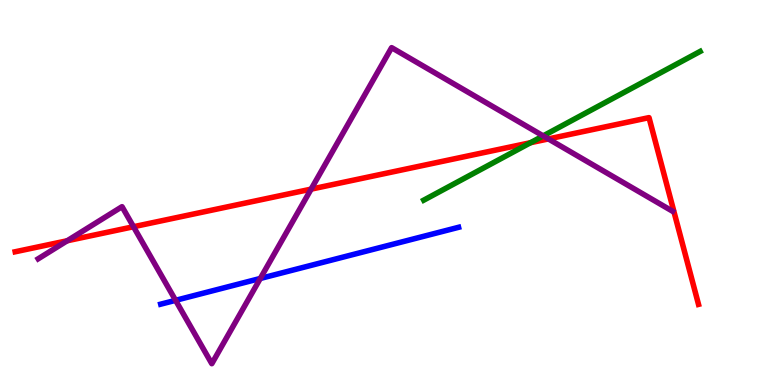[{'lines': ['blue', 'red'], 'intersections': []}, {'lines': ['green', 'red'], 'intersections': [{'x': 6.85, 'y': 6.29}]}, {'lines': ['purple', 'red'], 'intersections': [{'x': 0.867, 'y': 3.75}, {'x': 1.72, 'y': 4.11}, {'x': 4.01, 'y': 5.09}, {'x': 7.08, 'y': 6.39}]}, {'lines': ['blue', 'green'], 'intersections': []}, {'lines': ['blue', 'purple'], 'intersections': [{'x': 2.27, 'y': 2.2}, {'x': 3.36, 'y': 2.77}]}, {'lines': ['green', 'purple'], 'intersections': [{'x': 7.01, 'y': 6.47}]}]